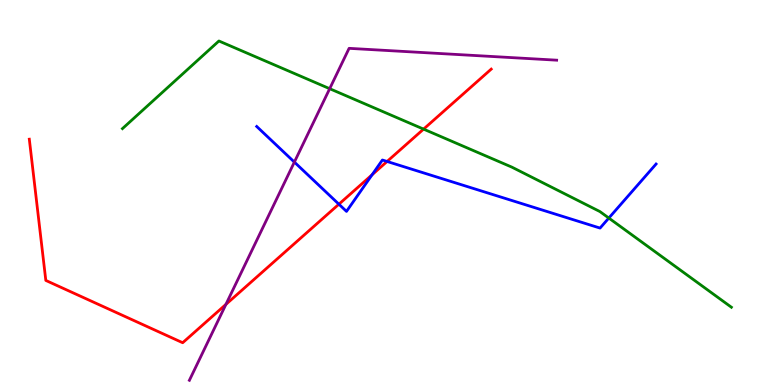[{'lines': ['blue', 'red'], 'intersections': [{'x': 4.37, 'y': 4.7}, {'x': 4.8, 'y': 5.46}, {'x': 4.99, 'y': 5.81}]}, {'lines': ['green', 'red'], 'intersections': [{'x': 5.47, 'y': 6.65}]}, {'lines': ['purple', 'red'], 'intersections': [{'x': 2.92, 'y': 2.09}]}, {'lines': ['blue', 'green'], 'intersections': [{'x': 7.86, 'y': 4.34}]}, {'lines': ['blue', 'purple'], 'intersections': [{'x': 3.8, 'y': 5.79}]}, {'lines': ['green', 'purple'], 'intersections': [{'x': 4.25, 'y': 7.7}]}]